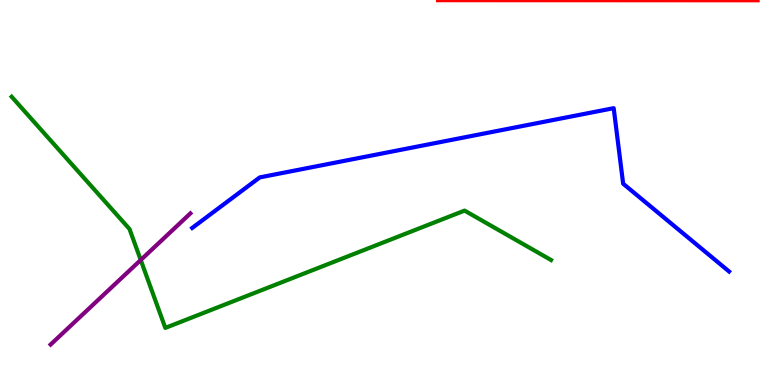[{'lines': ['blue', 'red'], 'intersections': []}, {'lines': ['green', 'red'], 'intersections': []}, {'lines': ['purple', 'red'], 'intersections': []}, {'lines': ['blue', 'green'], 'intersections': []}, {'lines': ['blue', 'purple'], 'intersections': []}, {'lines': ['green', 'purple'], 'intersections': [{'x': 1.82, 'y': 3.25}]}]